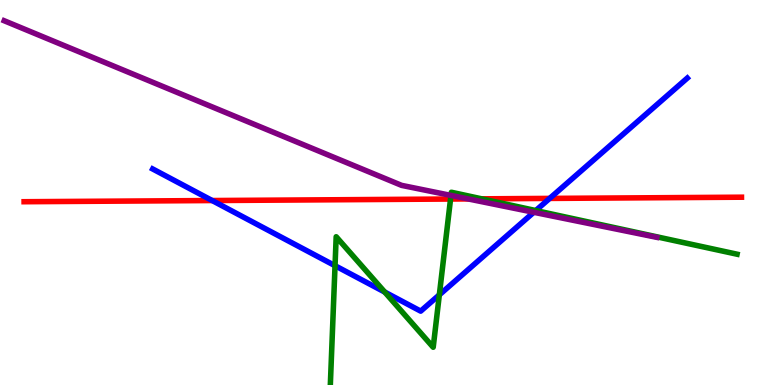[{'lines': ['blue', 'red'], 'intersections': [{'x': 2.74, 'y': 4.79}, {'x': 7.09, 'y': 4.85}]}, {'lines': ['green', 'red'], 'intersections': [{'x': 5.81, 'y': 4.83}, {'x': 6.22, 'y': 4.84}]}, {'lines': ['purple', 'red'], 'intersections': [{'x': 6.04, 'y': 4.83}]}, {'lines': ['blue', 'green'], 'intersections': [{'x': 4.32, 'y': 3.1}, {'x': 4.96, 'y': 2.41}, {'x': 5.67, 'y': 2.34}, {'x': 6.91, 'y': 4.53}]}, {'lines': ['blue', 'purple'], 'intersections': [{'x': 6.89, 'y': 4.49}]}, {'lines': ['green', 'purple'], 'intersections': [{'x': 5.82, 'y': 4.92}]}]